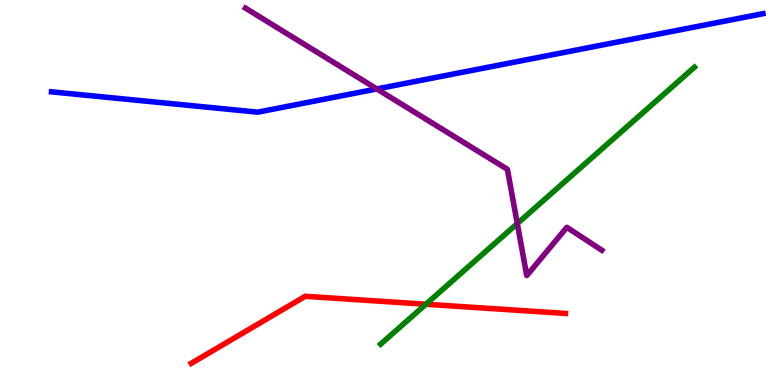[{'lines': ['blue', 'red'], 'intersections': []}, {'lines': ['green', 'red'], 'intersections': [{'x': 5.5, 'y': 2.1}]}, {'lines': ['purple', 'red'], 'intersections': []}, {'lines': ['blue', 'green'], 'intersections': []}, {'lines': ['blue', 'purple'], 'intersections': [{'x': 4.86, 'y': 7.69}]}, {'lines': ['green', 'purple'], 'intersections': [{'x': 6.67, 'y': 4.19}]}]